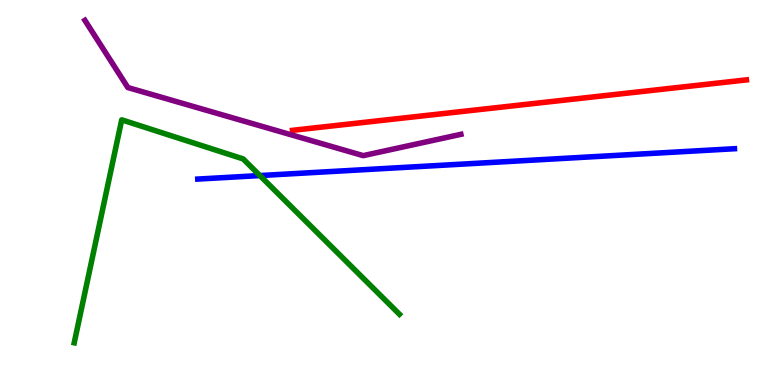[{'lines': ['blue', 'red'], 'intersections': []}, {'lines': ['green', 'red'], 'intersections': []}, {'lines': ['purple', 'red'], 'intersections': []}, {'lines': ['blue', 'green'], 'intersections': [{'x': 3.35, 'y': 5.44}]}, {'lines': ['blue', 'purple'], 'intersections': []}, {'lines': ['green', 'purple'], 'intersections': []}]